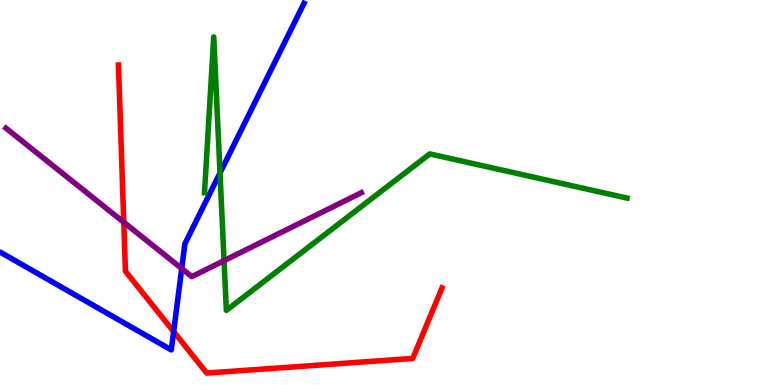[{'lines': ['blue', 'red'], 'intersections': [{'x': 2.24, 'y': 1.39}]}, {'lines': ['green', 'red'], 'intersections': []}, {'lines': ['purple', 'red'], 'intersections': [{'x': 1.6, 'y': 4.23}]}, {'lines': ['blue', 'green'], 'intersections': [{'x': 2.84, 'y': 5.51}]}, {'lines': ['blue', 'purple'], 'intersections': [{'x': 2.34, 'y': 3.03}]}, {'lines': ['green', 'purple'], 'intersections': [{'x': 2.89, 'y': 3.23}]}]